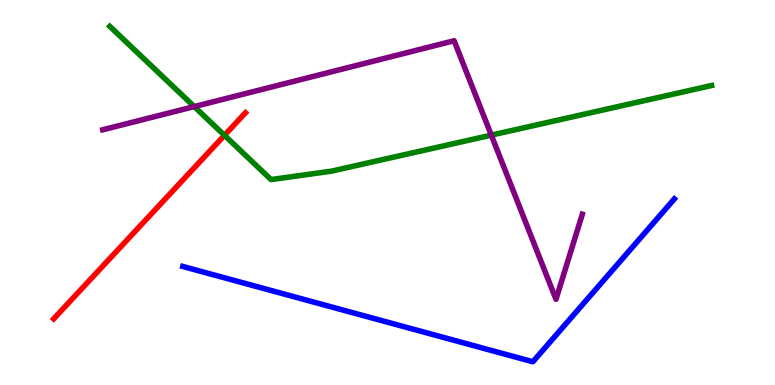[{'lines': ['blue', 'red'], 'intersections': []}, {'lines': ['green', 'red'], 'intersections': [{'x': 2.9, 'y': 6.49}]}, {'lines': ['purple', 'red'], 'intersections': []}, {'lines': ['blue', 'green'], 'intersections': []}, {'lines': ['blue', 'purple'], 'intersections': []}, {'lines': ['green', 'purple'], 'intersections': [{'x': 2.51, 'y': 7.23}, {'x': 6.34, 'y': 6.49}]}]